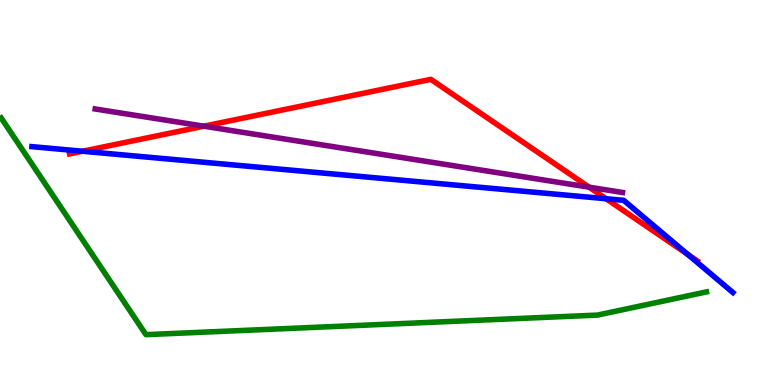[{'lines': ['blue', 'red'], 'intersections': [{'x': 1.06, 'y': 6.07}, {'x': 7.82, 'y': 4.84}, {'x': 8.87, 'y': 3.39}]}, {'lines': ['green', 'red'], 'intersections': []}, {'lines': ['purple', 'red'], 'intersections': [{'x': 2.63, 'y': 6.72}, {'x': 7.6, 'y': 5.14}]}, {'lines': ['blue', 'green'], 'intersections': []}, {'lines': ['blue', 'purple'], 'intersections': []}, {'lines': ['green', 'purple'], 'intersections': []}]